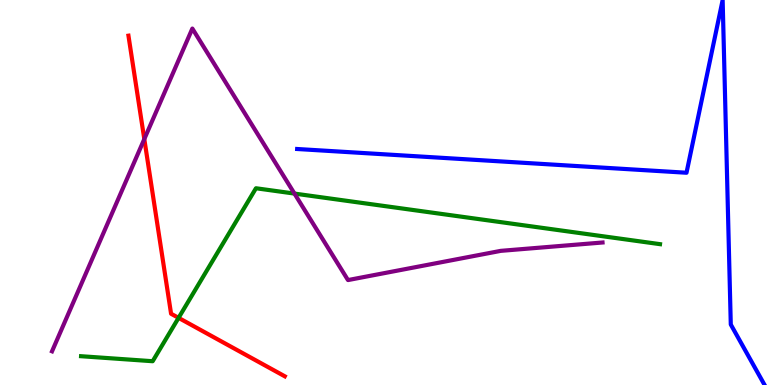[{'lines': ['blue', 'red'], 'intersections': []}, {'lines': ['green', 'red'], 'intersections': [{'x': 2.3, 'y': 1.74}]}, {'lines': ['purple', 'red'], 'intersections': [{'x': 1.86, 'y': 6.39}]}, {'lines': ['blue', 'green'], 'intersections': []}, {'lines': ['blue', 'purple'], 'intersections': []}, {'lines': ['green', 'purple'], 'intersections': [{'x': 3.8, 'y': 4.97}]}]